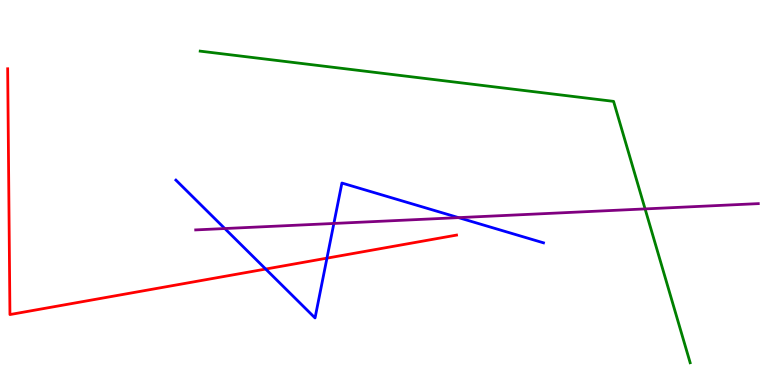[{'lines': ['blue', 'red'], 'intersections': [{'x': 3.43, 'y': 3.01}, {'x': 4.22, 'y': 3.29}]}, {'lines': ['green', 'red'], 'intersections': []}, {'lines': ['purple', 'red'], 'intersections': []}, {'lines': ['blue', 'green'], 'intersections': []}, {'lines': ['blue', 'purple'], 'intersections': [{'x': 2.9, 'y': 4.06}, {'x': 4.31, 'y': 4.2}, {'x': 5.92, 'y': 4.35}]}, {'lines': ['green', 'purple'], 'intersections': [{'x': 8.32, 'y': 4.57}]}]